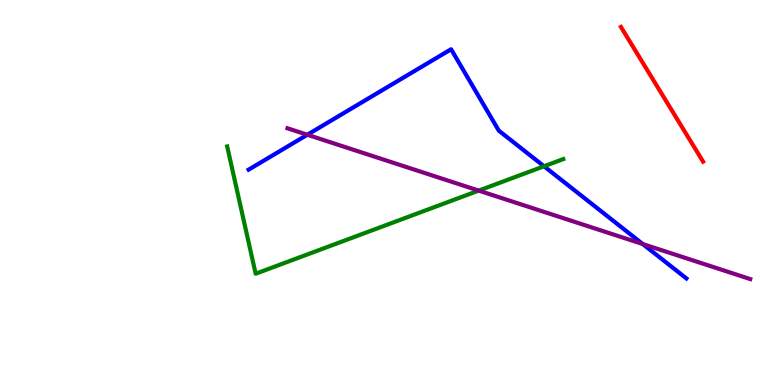[{'lines': ['blue', 'red'], 'intersections': []}, {'lines': ['green', 'red'], 'intersections': []}, {'lines': ['purple', 'red'], 'intersections': []}, {'lines': ['blue', 'green'], 'intersections': [{'x': 7.02, 'y': 5.68}]}, {'lines': ['blue', 'purple'], 'intersections': [{'x': 3.97, 'y': 6.5}, {'x': 8.29, 'y': 3.66}]}, {'lines': ['green', 'purple'], 'intersections': [{'x': 6.18, 'y': 5.05}]}]